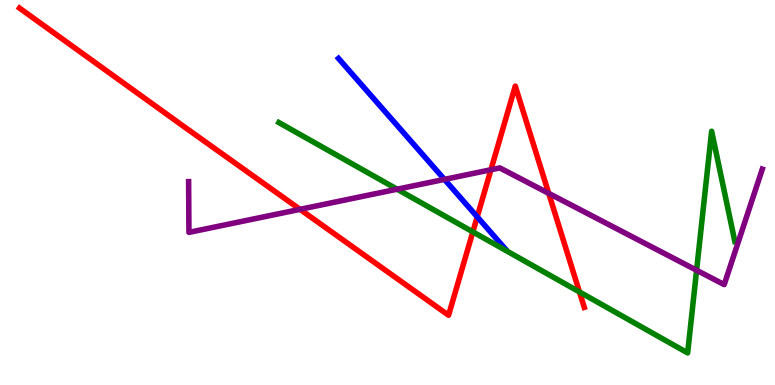[{'lines': ['blue', 'red'], 'intersections': [{'x': 6.16, 'y': 4.37}]}, {'lines': ['green', 'red'], 'intersections': [{'x': 6.1, 'y': 3.98}, {'x': 7.48, 'y': 2.42}]}, {'lines': ['purple', 'red'], 'intersections': [{'x': 3.87, 'y': 4.56}, {'x': 6.33, 'y': 5.59}, {'x': 7.08, 'y': 4.98}]}, {'lines': ['blue', 'green'], 'intersections': []}, {'lines': ['blue', 'purple'], 'intersections': [{'x': 5.73, 'y': 5.34}]}, {'lines': ['green', 'purple'], 'intersections': [{'x': 5.12, 'y': 5.09}, {'x': 8.99, 'y': 2.98}]}]